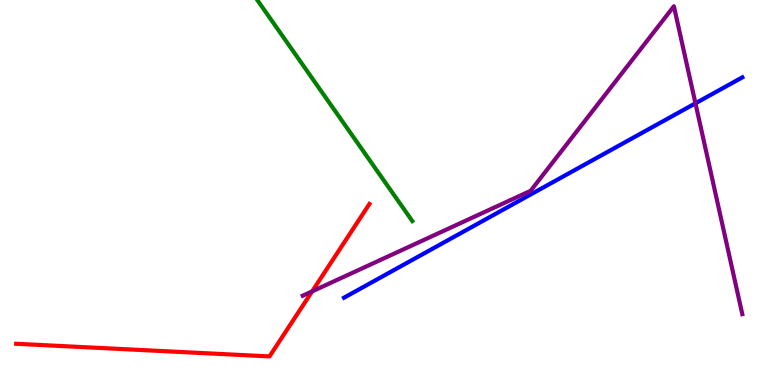[{'lines': ['blue', 'red'], 'intersections': []}, {'lines': ['green', 'red'], 'intersections': []}, {'lines': ['purple', 'red'], 'intersections': [{'x': 4.03, 'y': 2.43}]}, {'lines': ['blue', 'green'], 'intersections': []}, {'lines': ['blue', 'purple'], 'intersections': [{'x': 8.97, 'y': 7.32}]}, {'lines': ['green', 'purple'], 'intersections': []}]